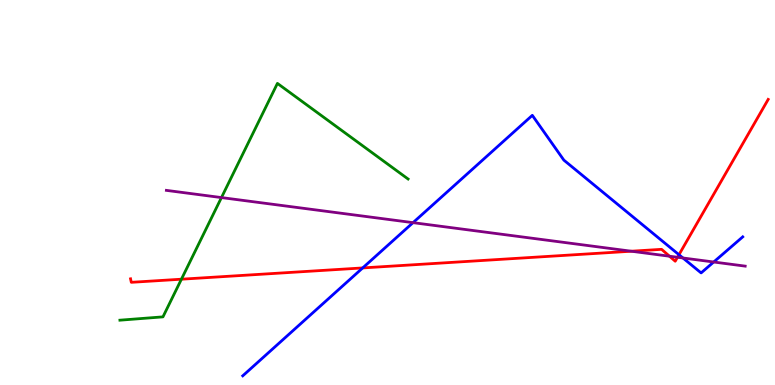[{'lines': ['blue', 'red'], 'intersections': [{'x': 4.68, 'y': 3.04}, {'x': 8.76, 'y': 3.38}]}, {'lines': ['green', 'red'], 'intersections': [{'x': 2.34, 'y': 2.75}]}, {'lines': ['purple', 'red'], 'intersections': [{'x': 8.15, 'y': 3.47}, {'x': 8.64, 'y': 3.34}, {'x': 8.74, 'y': 3.32}]}, {'lines': ['blue', 'green'], 'intersections': []}, {'lines': ['blue', 'purple'], 'intersections': [{'x': 5.33, 'y': 4.22}, {'x': 8.81, 'y': 3.3}, {'x': 9.21, 'y': 3.19}]}, {'lines': ['green', 'purple'], 'intersections': [{'x': 2.86, 'y': 4.87}]}]